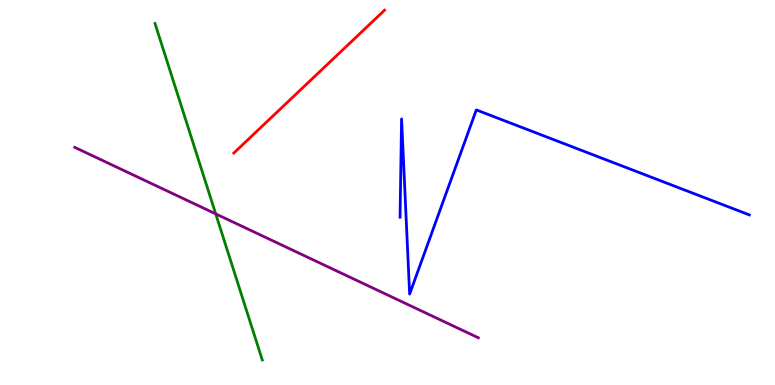[{'lines': ['blue', 'red'], 'intersections': []}, {'lines': ['green', 'red'], 'intersections': []}, {'lines': ['purple', 'red'], 'intersections': []}, {'lines': ['blue', 'green'], 'intersections': []}, {'lines': ['blue', 'purple'], 'intersections': []}, {'lines': ['green', 'purple'], 'intersections': [{'x': 2.78, 'y': 4.44}]}]